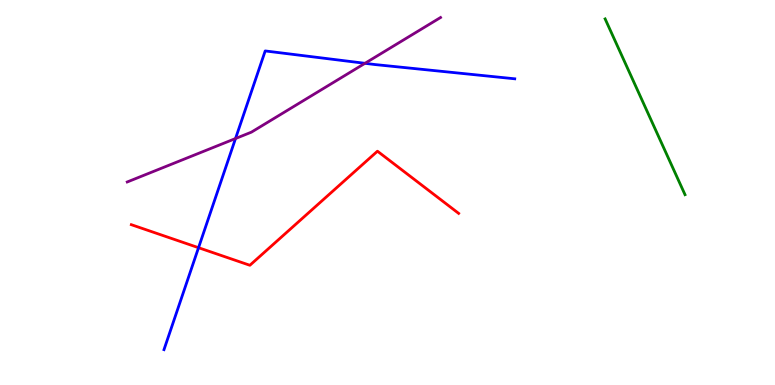[{'lines': ['blue', 'red'], 'intersections': [{'x': 2.56, 'y': 3.57}]}, {'lines': ['green', 'red'], 'intersections': []}, {'lines': ['purple', 'red'], 'intersections': []}, {'lines': ['blue', 'green'], 'intersections': []}, {'lines': ['blue', 'purple'], 'intersections': [{'x': 3.04, 'y': 6.4}, {'x': 4.71, 'y': 8.36}]}, {'lines': ['green', 'purple'], 'intersections': []}]